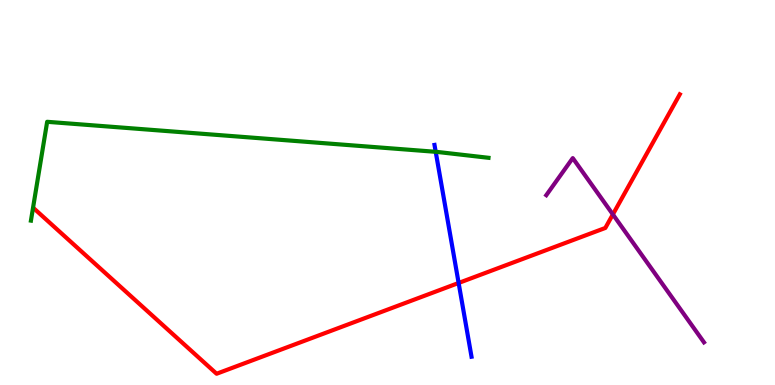[{'lines': ['blue', 'red'], 'intersections': [{'x': 5.92, 'y': 2.65}]}, {'lines': ['green', 'red'], 'intersections': []}, {'lines': ['purple', 'red'], 'intersections': [{'x': 7.91, 'y': 4.43}]}, {'lines': ['blue', 'green'], 'intersections': [{'x': 5.62, 'y': 6.06}]}, {'lines': ['blue', 'purple'], 'intersections': []}, {'lines': ['green', 'purple'], 'intersections': []}]